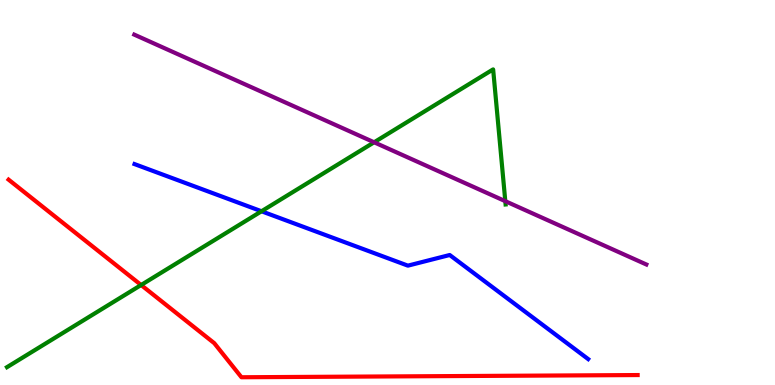[{'lines': ['blue', 'red'], 'intersections': []}, {'lines': ['green', 'red'], 'intersections': [{'x': 1.82, 'y': 2.6}]}, {'lines': ['purple', 'red'], 'intersections': []}, {'lines': ['blue', 'green'], 'intersections': [{'x': 3.37, 'y': 4.51}]}, {'lines': ['blue', 'purple'], 'intersections': []}, {'lines': ['green', 'purple'], 'intersections': [{'x': 4.83, 'y': 6.3}, {'x': 6.52, 'y': 4.77}]}]